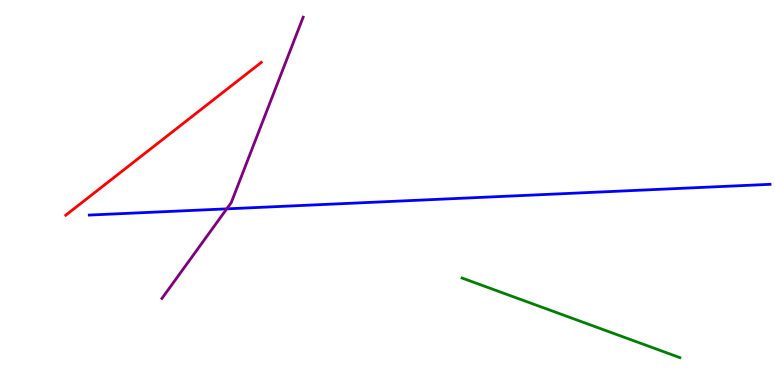[{'lines': ['blue', 'red'], 'intersections': []}, {'lines': ['green', 'red'], 'intersections': []}, {'lines': ['purple', 'red'], 'intersections': []}, {'lines': ['blue', 'green'], 'intersections': []}, {'lines': ['blue', 'purple'], 'intersections': [{'x': 2.93, 'y': 4.58}]}, {'lines': ['green', 'purple'], 'intersections': []}]